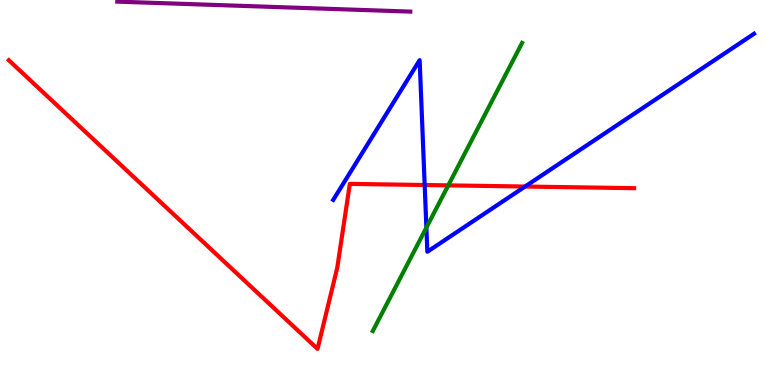[{'lines': ['blue', 'red'], 'intersections': [{'x': 5.48, 'y': 5.19}, {'x': 6.78, 'y': 5.16}]}, {'lines': ['green', 'red'], 'intersections': [{'x': 5.78, 'y': 5.19}]}, {'lines': ['purple', 'red'], 'intersections': []}, {'lines': ['blue', 'green'], 'intersections': [{'x': 5.5, 'y': 4.09}]}, {'lines': ['blue', 'purple'], 'intersections': []}, {'lines': ['green', 'purple'], 'intersections': []}]